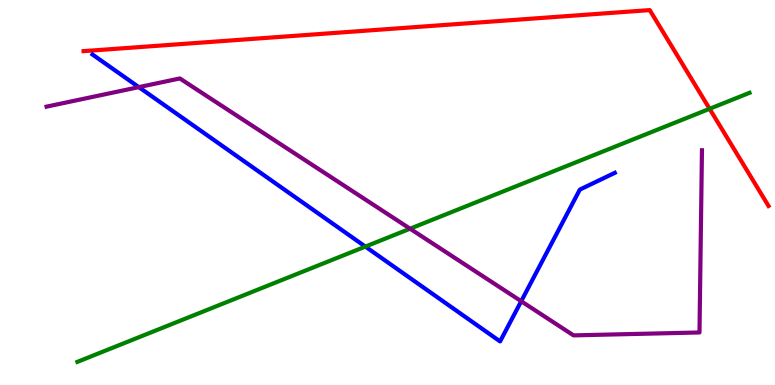[{'lines': ['blue', 'red'], 'intersections': []}, {'lines': ['green', 'red'], 'intersections': [{'x': 9.16, 'y': 7.17}]}, {'lines': ['purple', 'red'], 'intersections': []}, {'lines': ['blue', 'green'], 'intersections': [{'x': 4.71, 'y': 3.59}]}, {'lines': ['blue', 'purple'], 'intersections': [{'x': 1.79, 'y': 7.74}, {'x': 6.73, 'y': 2.18}]}, {'lines': ['green', 'purple'], 'intersections': [{'x': 5.29, 'y': 4.06}]}]